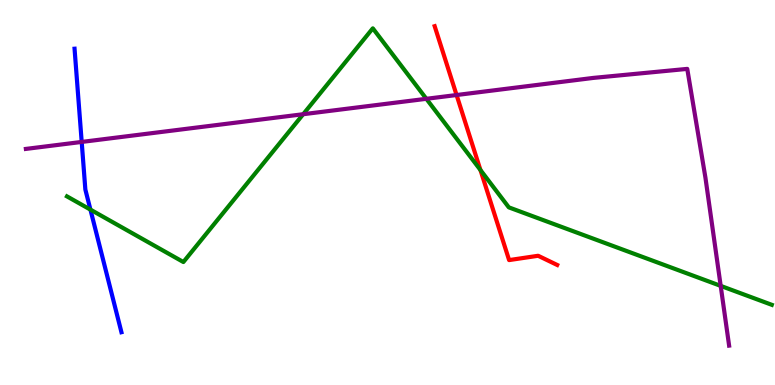[{'lines': ['blue', 'red'], 'intersections': []}, {'lines': ['green', 'red'], 'intersections': [{'x': 6.2, 'y': 5.58}]}, {'lines': ['purple', 'red'], 'intersections': [{'x': 5.89, 'y': 7.53}]}, {'lines': ['blue', 'green'], 'intersections': [{'x': 1.17, 'y': 4.56}]}, {'lines': ['blue', 'purple'], 'intersections': [{'x': 1.05, 'y': 6.31}]}, {'lines': ['green', 'purple'], 'intersections': [{'x': 3.91, 'y': 7.03}, {'x': 5.5, 'y': 7.43}, {'x': 9.3, 'y': 2.57}]}]